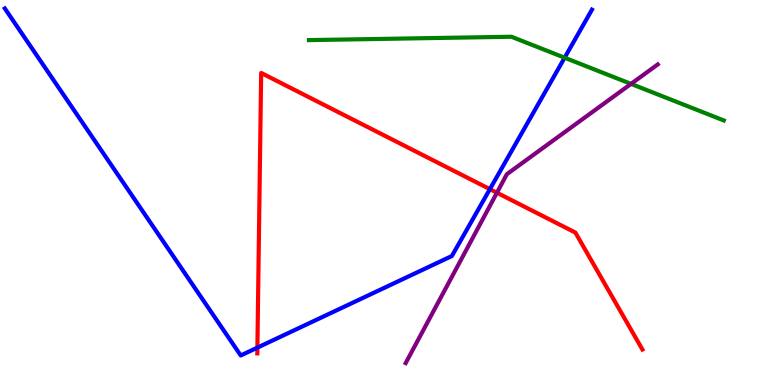[{'lines': ['blue', 'red'], 'intersections': [{'x': 3.32, 'y': 0.971}, {'x': 6.32, 'y': 5.09}]}, {'lines': ['green', 'red'], 'intersections': []}, {'lines': ['purple', 'red'], 'intersections': [{'x': 6.41, 'y': 4.99}]}, {'lines': ['blue', 'green'], 'intersections': [{'x': 7.29, 'y': 8.5}]}, {'lines': ['blue', 'purple'], 'intersections': []}, {'lines': ['green', 'purple'], 'intersections': [{'x': 8.14, 'y': 7.82}]}]